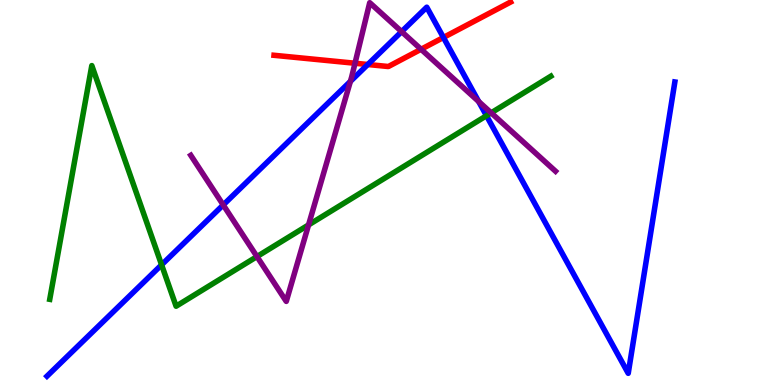[{'lines': ['blue', 'red'], 'intersections': [{'x': 4.75, 'y': 8.32}, {'x': 5.72, 'y': 9.03}]}, {'lines': ['green', 'red'], 'intersections': []}, {'lines': ['purple', 'red'], 'intersections': [{'x': 4.58, 'y': 8.36}, {'x': 5.43, 'y': 8.72}]}, {'lines': ['blue', 'green'], 'intersections': [{'x': 2.09, 'y': 3.12}, {'x': 6.28, 'y': 6.99}]}, {'lines': ['blue', 'purple'], 'intersections': [{'x': 2.88, 'y': 4.68}, {'x': 4.52, 'y': 7.89}, {'x': 5.18, 'y': 9.18}, {'x': 6.18, 'y': 7.36}]}, {'lines': ['green', 'purple'], 'intersections': [{'x': 3.32, 'y': 3.34}, {'x': 3.98, 'y': 4.16}, {'x': 6.34, 'y': 7.07}]}]